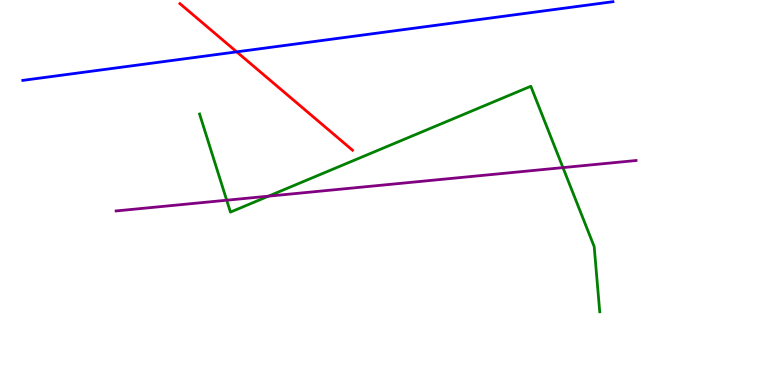[{'lines': ['blue', 'red'], 'intersections': [{'x': 3.05, 'y': 8.65}]}, {'lines': ['green', 'red'], 'intersections': []}, {'lines': ['purple', 'red'], 'intersections': []}, {'lines': ['blue', 'green'], 'intersections': []}, {'lines': ['blue', 'purple'], 'intersections': []}, {'lines': ['green', 'purple'], 'intersections': [{'x': 2.93, 'y': 4.8}, {'x': 3.46, 'y': 4.9}, {'x': 7.26, 'y': 5.65}]}]